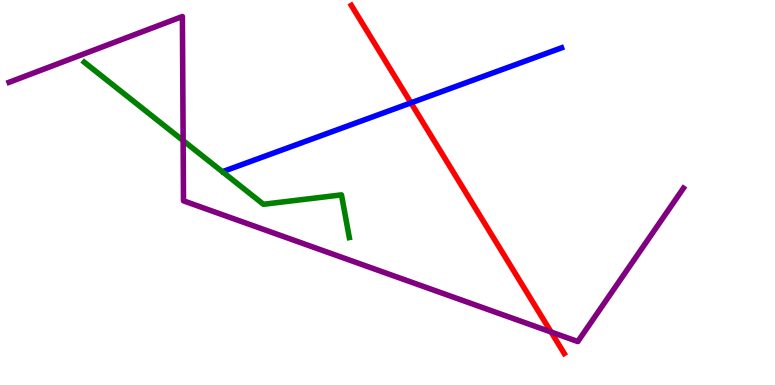[{'lines': ['blue', 'red'], 'intersections': [{'x': 5.3, 'y': 7.33}]}, {'lines': ['green', 'red'], 'intersections': []}, {'lines': ['purple', 'red'], 'intersections': [{'x': 7.11, 'y': 1.38}]}, {'lines': ['blue', 'green'], 'intersections': []}, {'lines': ['blue', 'purple'], 'intersections': []}, {'lines': ['green', 'purple'], 'intersections': [{'x': 2.36, 'y': 6.35}]}]